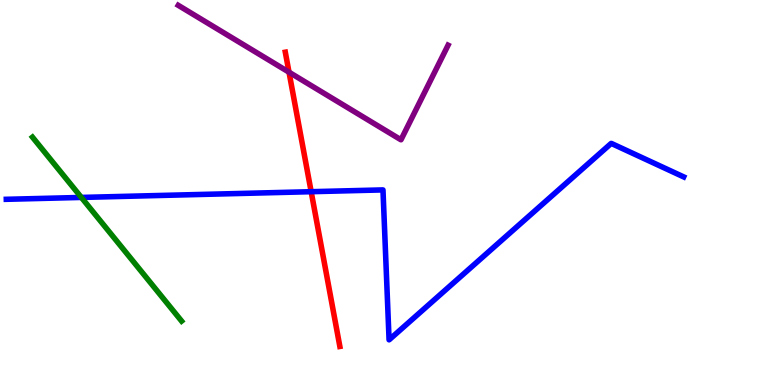[{'lines': ['blue', 'red'], 'intersections': [{'x': 4.02, 'y': 5.02}]}, {'lines': ['green', 'red'], 'intersections': []}, {'lines': ['purple', 'red'], 'intersections': [{'x': 3.73, 'y': 8.12}]}, {'lines': ['blue', 'green'], 'intersections': [{'x': 1.05, 'y': 4.87}]}, {'lines': ['blue', 'purple'], 'intersections': []}, {'lines': ['green', 'purple'], 'intersections': []}]